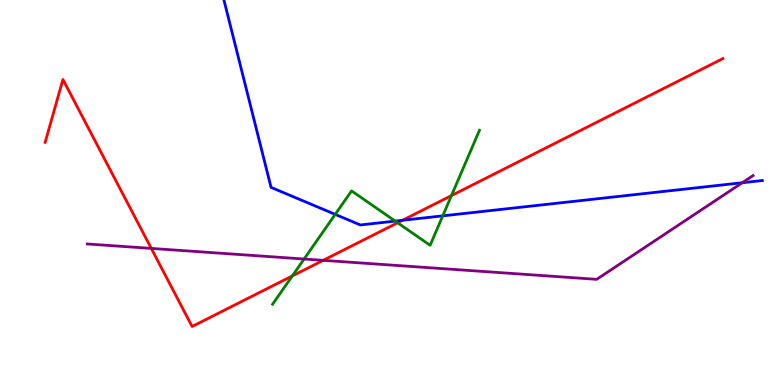[{'lines': ['blue', 'red'], 'intersections': [{'x': 5.19, 'y': 4.28}]}, {'lines': ['green', 'red'], 'intersections': [{'x': 3.77, 'y': 2.83}, {'x': 5.13, 'y': 4.21}, {'x': 5.83, 'y': 4.92}]}, {'lines': ['purple', 'red'], 'intersections': [{'x': 1.95, 'y': 3.55}, {'x': 4.17, 'y': 3.24}]}, {'lines': ['blue', 'green'], 'intersections': [{'x': 4.33, 'y': 4.43}, {'x': 5.1, 'y': 4.26}, {'x': 5.71, 'y': 4.39}]}, {'lines': ['blue', 'purple'], 'intersections': [{'x': 9.58, 'y': 5.25}]}, {'lines': ['green', 'purple'], 'intersections': [{'x': 3.92, 'y': 3.27}]}]